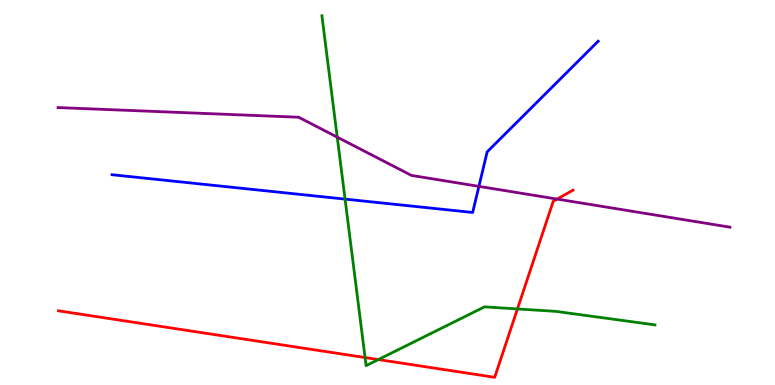[{'lines': ['blue', 'red'], 'intersections': []}, {'lines': ['green', 'red'], 'intersections': [{'x': 4.71, 'y': 0.713}, {'x': 4.88, 'y': 0.661}, {'x': 6.68, 'y': 1.98}]}, {'lines': ['purple', 'red'], 'intersections': [{'x': 7.19, 'y': 4.83}]}, {'lines': ['blue', 'green'], 'intersections': [{'x': 4.45, 'y': 4.83}]}, {'lines': ['blue', 'purple'], 'intersections': [{'x': 6.18, 'y': 5.16}]}, {'lines': ['green', 'purple'], 'intersections': [{'x': 4.35, 'y': 6.44}]}]